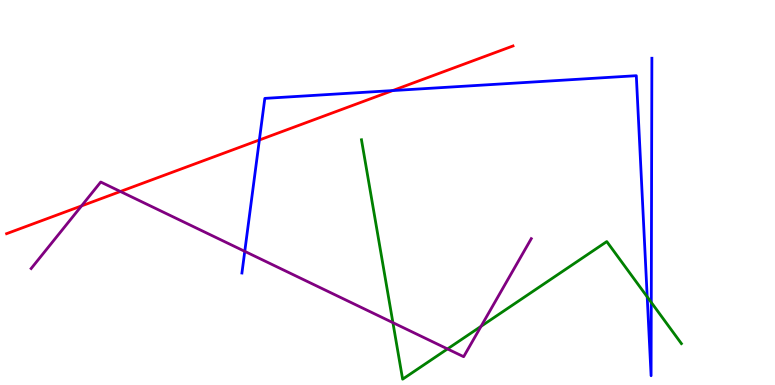[{'lines': ['blue', 'red'], 'intersections': [{'x': 3.35, 'y': 6.36}, {'x': 5.07, 'y': 7.65}]}, {'lines': ['green', 'red'], 'intersections': []}, {'lines': ['purple', 'red'], 'intersections': [{'x': 1.05, 'y': 4.65}, {'x': 1.55, 'y': 5.03}]}, {'lines': ['blue', 'green'], 'intersections': [{'x': 8.35, 'y': 2.29}, {'x': 8.4, 'y': 2.15}]}, {'lines': ['blue', 'purple'], 'intersections': [{'x': 3.16, 'y': 3.47}]}, {'lines': ['green', 'purple'], 'intersections': [{'x': 5.07, 'y': 1.62}, {'x': 5.77, 'y': 0.937}, {'x': 6.21, 'y': 1.52}]}]